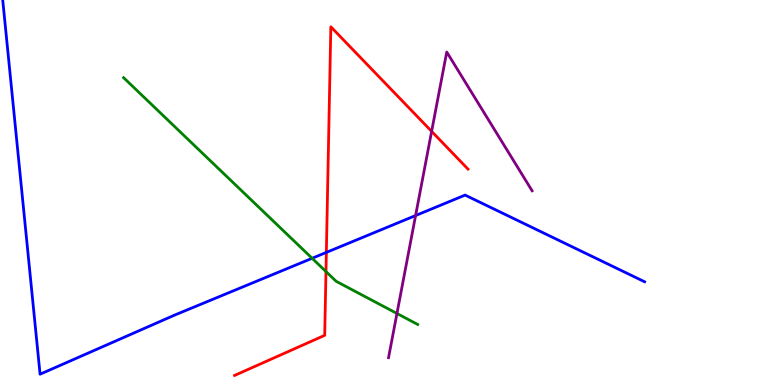[{'lines': ['blue', 'red'], 'intersections': [{'x': 4.21, 'y': 3.44}]}, {'lines': ['green', 'red'], 'intersections': [{'x': 4.21, 'y': 2.95}]}, {'lines': ['purple', 'red'], 'intersections': [{'x': 5.57, 'y': 6.59}]}, {'lines': ['blue', 'green'], 'intersections': [{'x': 4.03, 'y': 3.29}]}, {'lines': ['blue', 'purple'], 'intersections': [{'x': 5.36, 'y': 4.4}]}, {'lines': ['green', 'purple'], 'intersections': [{'x': 5.12, 'y': 1.86}]}]